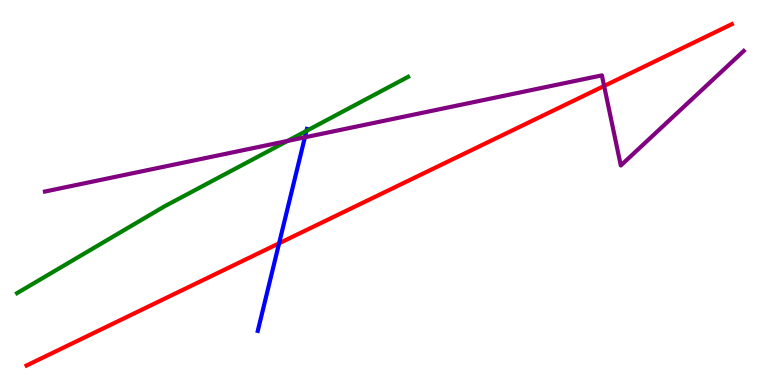[{'lines': ['blue', 'red'], 'intersections': [{'x': 3.6, 'y': 3.68}]}, {'lines': ['green', 'red'], 'intersections': []}, {'lines': ['purple', 'red'], 'intersections': [{'x': 7.8, 'y': 7.77}]}, {'lines': ['blue', 'green'], 'intersections': [{'x': 3.95, 'y': 6.6}]}, {'lines': ['blue', 'purple'], 'intersections': [{'x': 3.93, 'y': 6.43}]}, {'lines': ['green', 'purple'], 'intersections': [{'x': 3.71, 'y': 6.34}]}]